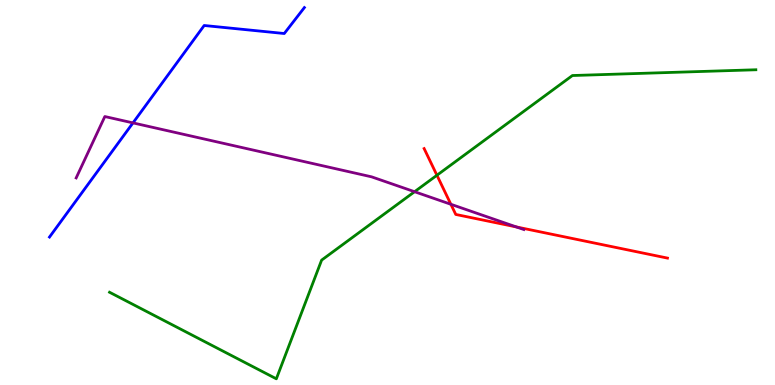[{'lines': ['blue', 'red'], 'intersections': []}, {'lines': ['green', 'red'], 'intersections': [{'x': 5.64, 'y': 5.45}]}, {'lines': ['purple', 'red'], 'intersections': [{'x': 5.82, 'y': 4.69}, {'x': 6.66, 'y': 4.11}]}, {'lines': ['blue', 'green'], 'intersections': []}, {'lines': ['blue', 'purple'], 'intersections': [{'x': 1.72, 'y': 6.81}]}, {'lines': ['green', 'purple'], 'intersections': [{'x': 5.35, 'y': 5.02}]}]